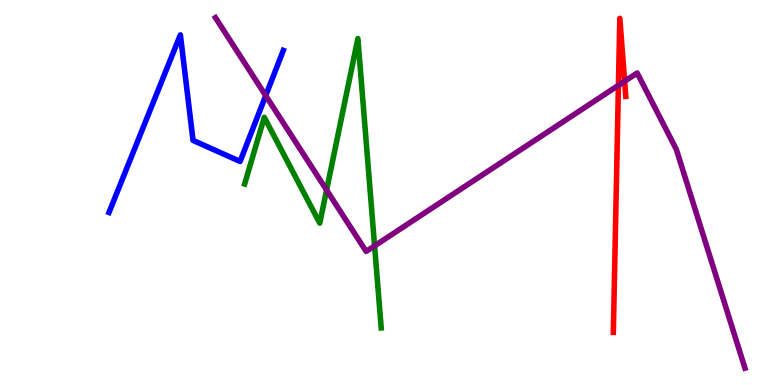[{'lines': ['blue', 'red'], 'intersections': []}, {'lines': ['green', 'red'], 'intersections': []}, {'lines': ['purple', 'red'], 'intersections': [{'x': 7.98, 'y': 7.78}, {'x': 8.06, 'y': 7.89}]}, {'lines': ['blue', 'green'], 'intersections': []}, {'lines': ['blue', 'purple'], 'intersections': [{'x': 3.43, 'y': 7.52}]}, {'lines': ['green', 'purple'], 'intersections': [{'x': 4.21, 'y': 5.06}, {'x': 4.83, 'y': 3.61}]}]